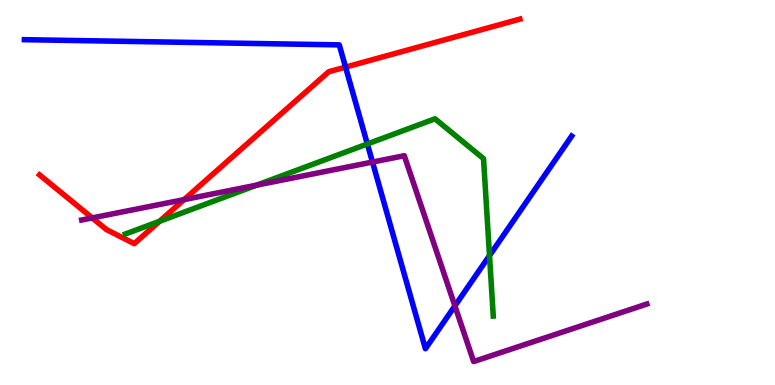[{'lines': ['blue', 'red'], 'intersections': [{'x': 4.46, 'y': 8.26}]}, {'lines': ['green', 'red'], 'intersections': [{'x': 2.06, 'y': 4.25}]}, {'lines': ['purple', 'red'], 'intersections': [{'x': 1.19, 'y': 4.34}, {'x': 2.38, 'y': 4.82}]}, {'lines': ['blue', 'green'], 'intersections': [{'x': 4.74, 'y': 6.26}, {'x': 6.32, 'y': 3.36}]}, {'lines': ['blue', 'purple'], 'intersections': [{'x': 4.81, 'y': 5.79}, {'x': 5.87, 'y': 2.05}]}, {'lines': ['green', 'purple'], 'intersections': [{'x': 3.31, 'y': 5.19}]}]